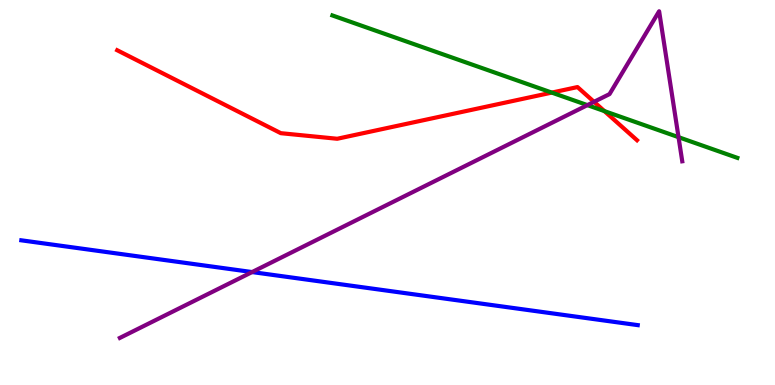[{'lines': ['blue', 'red'], 'intersections': []}, {'lines': ['green', 'red'], 'intersections': [{'x': 7.12, 'y': 7.59}, {'x': 7.8, 'y': 7.11}]}, {'lines': ['purple', 'red'], 'intersections': [{'x': 7.66, 'y': 7.36}]}, {'lines': ['blue', 'green'], 'intersections': []}, {'lines': ['blue', 'purple'], 'intersections': [{'x': 3.25, 'y': 2.93}]}, {'lines': ['green', 'purple'], 'intersections': [{'x': 7.58, 'y': 7.27}, {'x': 8.76, 'y': 6.44}]}]